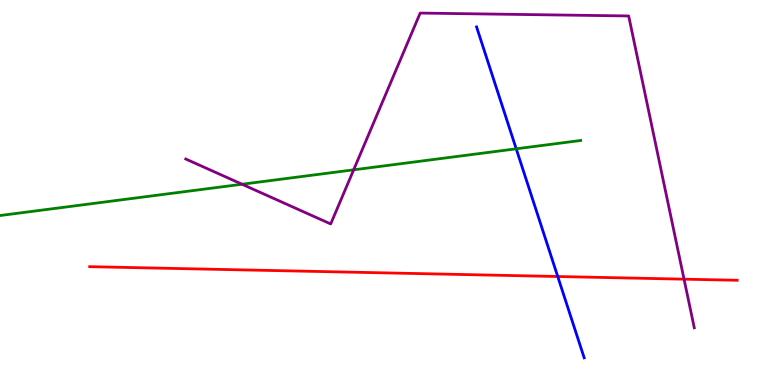[{'lines': ['blue', 'red'], 'intersections': [{'x': 7.2, 'y': 2.82}]}, {'lines': ['green', 'red'], 'intersections': []}, {'lines': ['purple', 'red'], 'intersections': [{'x': 8.83, 'y': 2.75}]}, {'lines': ['blue', 'green'], 'intersections': [{'x': 6.66, 'y': 6.13}]}, {'lines': ['blue', 'purple'], 'intersections': []}, {'lines': ['green', 'purple'], 'intersections': [{'x': 3.12, 'y': 5.21}, {'x': 4.56, 'y': 5.59}]}]